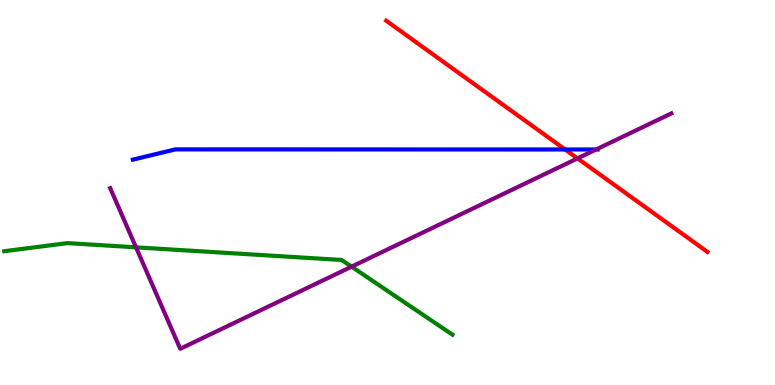[{'lines': ['blue', 'red'], 'intersections': [{'x': 7.29, 'y': 6.12}]}, {'lines': ['green', 'red'], 'intersections': []}, {'lines': ['purple', 'red'], 'intersections': [{'x': 7.45, 'y': 5.89}]}, {'lines': ['blue', 'green'], 'intersections': []}, {'lines': ['blue', 'purple'], 'intersections': [{'x': 7.69, 'y': 6.12}]}, {'lines': ['green', 'purple'], 'intersections': [{'x': 1.76, 'y': 3.58}, {'x': 4.54, 'y': 3.07}]}]